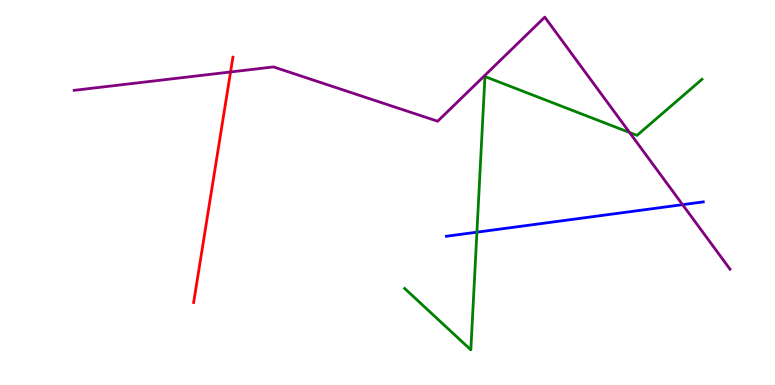[{'lines': ['blue', 'red'], 'intersections': []}, {'lines': ['green', 'red'], 'intersections': []}, {'lines': ['purple', 'red'], 'intersections': [{'x': 2.97, 'y': 8.13}]}, {'lines': ['blue', 'green'], 'intersections': [{'x': 6.15, 'y': 3.97}]}, {'lines': ['blue', 'purple'], 'intersections': [{'x': 8.81, 'y': 4.68}]}, {'lines': ['green', 'purple'], 'intersections': [{'x': 8.12, 'y': 6.56}]}]